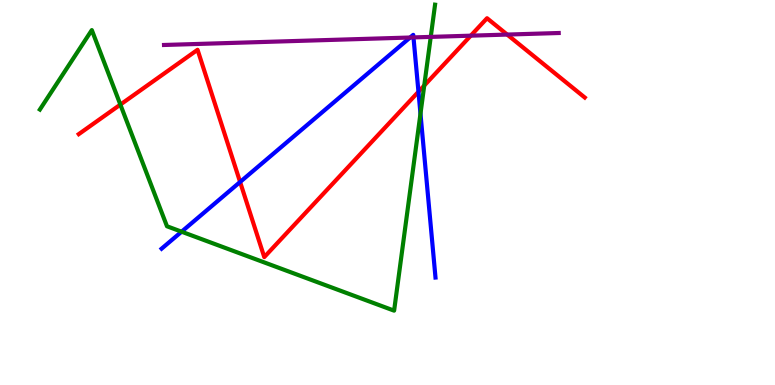[{'lines': ['blue', 'red'], 'intersections': [{'x': 3.1, 'y': 5.27}, {'x': 5.4, 'y': 7.62}]}, {'lines': ['green', 'red'], 'intersections': [{'x': 1.55, 'y': 7.28}, {'x': 5.47, 'y': 7.78}]}, {'lines': ['purple', 'red'], 'intersections': [{'x': 6.07, 'y': 9.07}, {'x': 6.54, 'y': 9.1}]}, {'lines': ['blue', 'green'], 'intersections': [{'x': 2.34, 'y': 3.98}, {'x': 5.43, 'y': 7.05}]}, {'lines': ['blue', 'purple'], 'intersections': [{'x': 5.29, 'y': 9.03}, {'x': 5.34, 'y': 9.03}]}, {'lines': ['green', 'purple'], 'intersections': [{'x': 5.56, 'y': 9.04}]}]